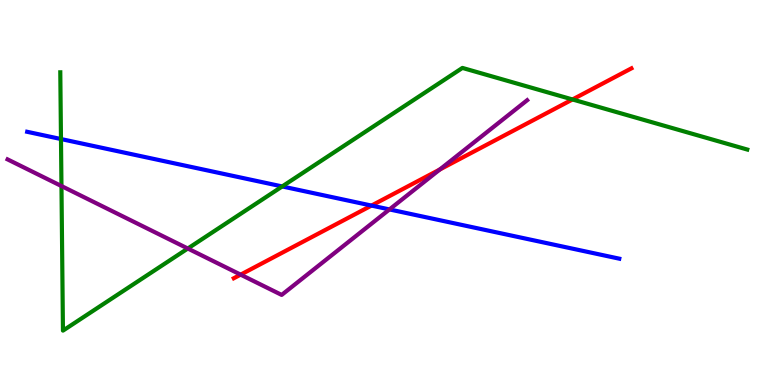[{'lines': ['blue', 'red'], 'intersections': [{'x': 4.79, 'y': 4.66}]}, {'lines': ['green', 'red'], 'intersections': [{'x': 7.39, 'y': 7.42}]}, {'lines': ['purple', 'red'], 'intersections': [{'x': 3.1, 'y': 2.87}, {'x': 5.67, 'y': 5.6}]}, {'lines': ['blue', 'green'], 'intersections': [{'x': 0.787, 'y': 6.39}, {'x': 3.64, 'y': 5.16}]}, {'lines': ['blue', 'purple'], 'intersections': [{'x': 5.03, 'y': 4.56}]}, {'lines': ['green', 'purple'], 'intersections': [{'x': 0.793, 'y': 5.17}, {'x': 2.42, 'y': 3.55}]}]